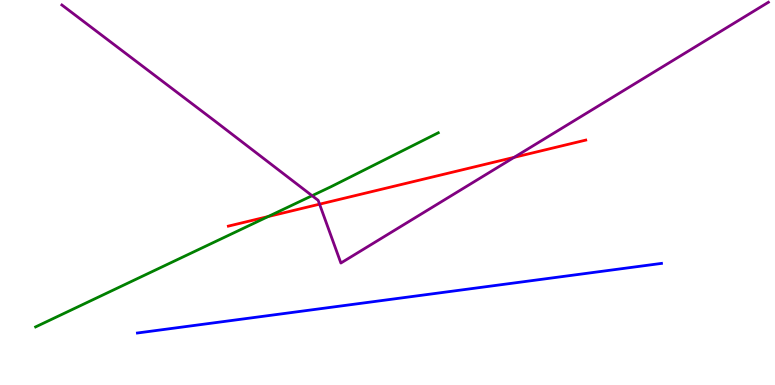[{'lines': ['blue', 'red'], 'intersections': []}, {'lines': ['green', 'red'], 'intersections': [{'x': 3.46, 'y': 4.38}]}, {'lines': ['purple', 'red'], 'intersections': [{'x': 4.12, 'y': 4.7}, {'x': 6.63, 'y': 5.91}]}, {'lines': ['blue', 'green'], 'intersections': []}, {'lines': ['blue', 'purple'], 'intersections': []}, {'lines': ['green', 'purple'], 'intersections': [{'x': 4.03, 'y': 4.92}]}]